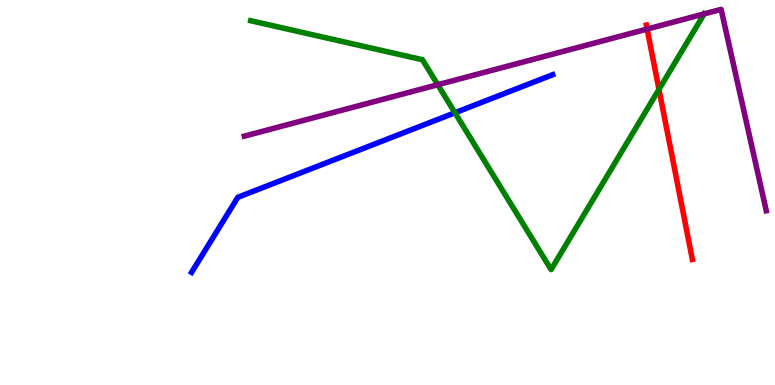[{'lines': ['blue', 'red'], 'intersections': []}, {'lines': ['green', 'red'], 'intersections': [{'x': 8.5, 'y': 7.68}]}, {'lines': ['purple', 'red'], 'intersections': [{'x': 8.35, 'y': 9.25}]}, {'lines': ['blue', 'green'], 'intersections': [{'x': 5.87, 'y': 7.07}]}, {'lines': ['blue', 'purple'], 'intersections': []}, {'lines': ['green', 'purple'], 'intersections': [{'x': 5.65, 'y': 7.8}, {'x': 9.09, 'y': 9.64}]}]